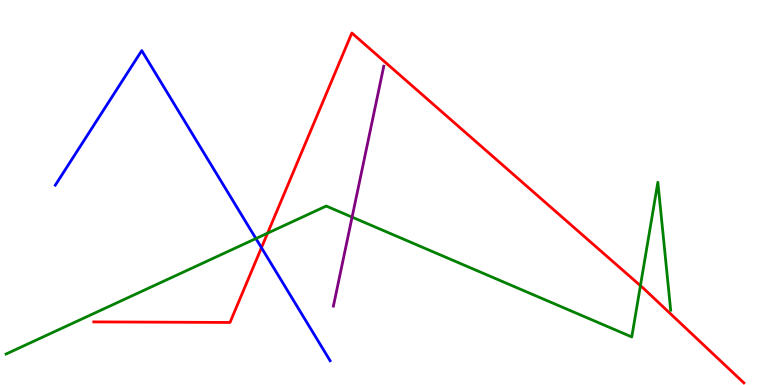[{'lines': ['blue', 'red'], 'intersections': [{'x': 3.37, 'y': 3.57}]}, {'lines': ['green', 'red'], 'intersections': [{'x': 3.45, 'y': 3.94}, {'x': 8.26, 'y': 2.58}]}, {'lines': ['purple', 'red'], 'intersections': []}, {'lines': ['blue', 'green'], 'intersections': [{'x': 3.3, 'y': 3.8}]}, {'lines': ['blue', 'purple'], 'intersections': []}, {'lines': ['green', 'purple'], 'intersections': [{'x': 4.54, 'y': 4.36}]}]